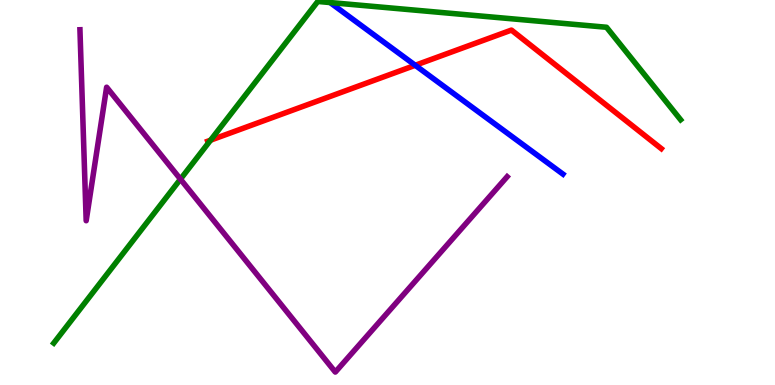[{'lines': ['blue', 'red'], 'intersections': [{'x': 5.36, 'y': 8.3}]}, {'lines': ['green', 'red'], 'intersections': [{'x': 2.72, 'y': 6.36}]}, {'lines': ['purple', 'red'], 'intersections': []}, {'lines': ['blue', 'green'], 'intersections': [{'x': 4.26, 'y': 9.93}]}, {'lines': ['blue', 'purple'], 'intersections': []}, {'lines': ['green', 'purple'], 'intersections': [{'x': 2.33, 'y': 5.35}]}]